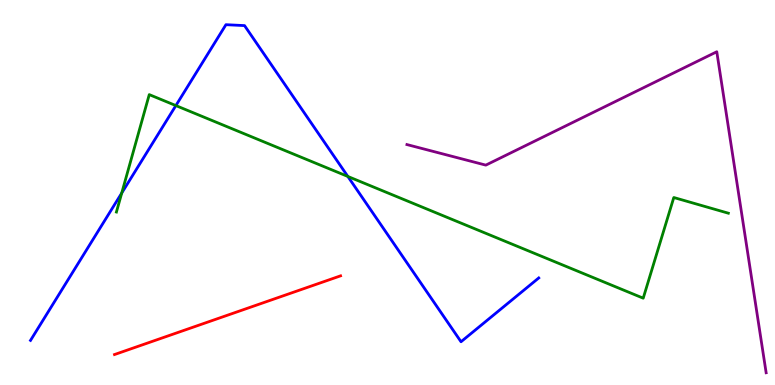[{'lines': ['blue', 'red'], 'intersections': []}, {'lines': ['green', 'red'], 'intersections': []}, {'lines': ['purple', 'red'], 'intersections': []}, {'lines': ['blue', 'green'], 'intersections': [{'x': 1.57, 'y': 4.99}, {'x': 2.27, 'y': 7.26}, {'x': 4.49, 'y': 5.42}]}, {'lines': ['blue', 'purple'], 'intersections': []}, {'lines': ['green', 'purple'], 'intersections': []}]